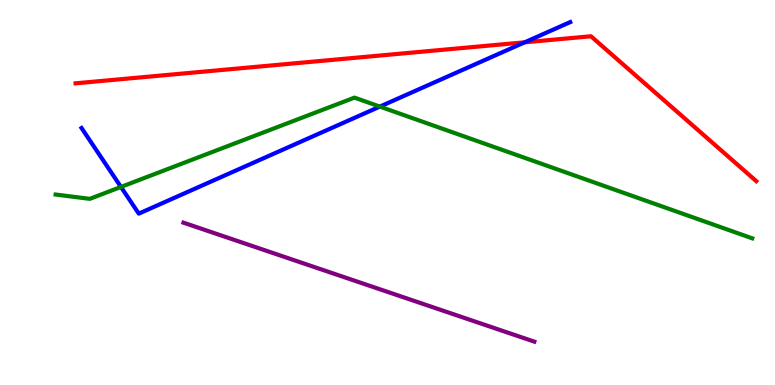[{'lines': ['blue', 'red'], 'intersections': [{'x': 6.77, 'y': 8.9}]}, {'lines': ['green', 'red'], 'intersections': []}, {'lines': ['purple', 'red'], 'intersections': []}, {'lines': ['blue', 'green'], 'intersections': [{'x': 1.56, 'y': 5.14}, {'x': 4.9, 'y': 7.23}]}, {'lines': ['blue', 'purple'], 'intersections': []}, {'lines': ['green', 'purple'], 'intersections': []}]